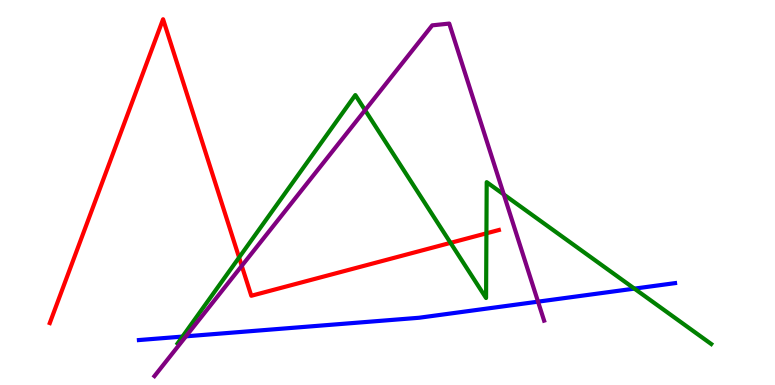[{'lines': ['blue', 'red'], 'intersections': []}, {'lines': ['green', 'red'], 'intersections': [{'x': 3.09, 'y': 3.31}, {'x': 5.81, 'y': 3.69}, {'x': 6.28, 'y': 3.94}]}, {'lines': ['purple', 'red'], 'intersections': [{'x': 3.12, 'y': 3.09}]}, {'lines': ['blue', 'green'], 'intersections': [{'x': 2.35, 'y': 1.26}, {'x': 8.19, 'y': 2.5}]}, {'lines': ['blue', 'purple'], 'intersections': [{'x': 2.4, 'y': 1.26}, {'x': 6.94, 'y': 2.16}]}, {'lines': ['green', 'purple'], 'intersections': [{'x': 4.71, 'y': 7.14}, {'x': 6.5, 'y': 4.95}]}]